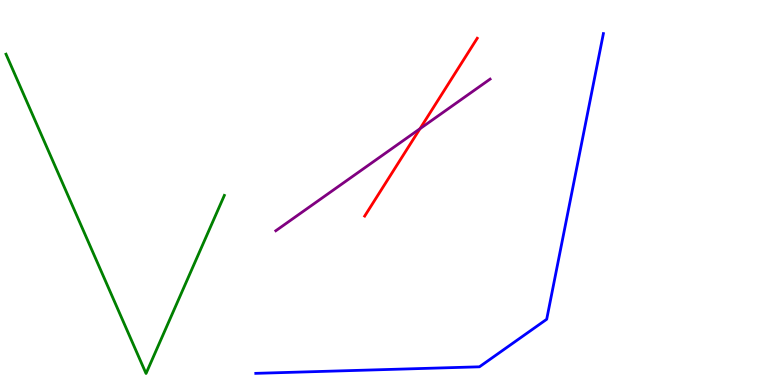[{'lines': ['blue', 'red'], 'intersections': []}, {'lines': ['green', 'red'], 'intersections': []}, {'lines': ['purple', 'red'], 'intersections': [{'x': 5.42, 'y': 6.66}]}, {'lines': ['blue', 'green'], 'intersections': []}, {'lines': ['blue', 'purple'], 'intersections': []}, {'lines': ['green', 'purple'], 'intersections': []}]